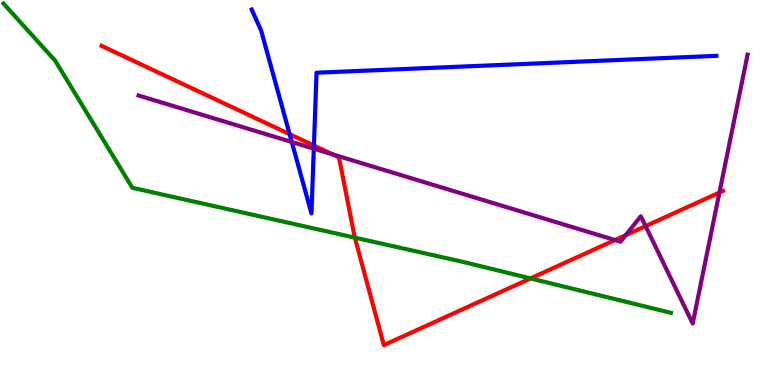[{'lines': ['blue', 'red'], 'intersections': [{'x': 3.74, 'y': 6.51}, {'x': 4.05, 'y': 6.22}]}, {'lines': ['green', 'red'], 'intersections': [{'x': 4.58, 'y': 3.83}, {'x': 6.85, 'y': 2.77}]}, {'lines': ['purple', 'red'], 'intersections': [{'x': 4.29, 'y': 5.99}, {'x': 7.94, 'y': 3.77}, {'x': 8.08, 'y': 3.89}, {'x': 8.33, 'y': 4.13}, {'x': 9.28, 'y': 5.0}]}, {'lines': ['blue', 'green'], 'intersections': []}, {'lines': ['blue', 'purple'], 'intersections': [{'x': 3.77, 'y': 6.31}, {'x': 4.05, 'y': 6.14}]}, {'lines': ['green', 'purple'], 'intersections': []}]